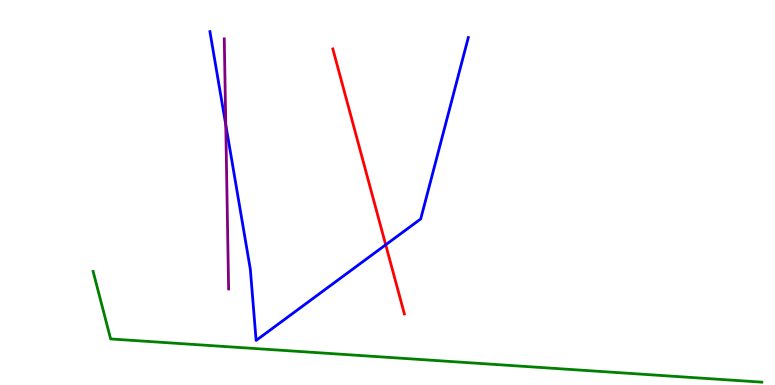[{'lines': ['blue', 'red'], 'intersections': [{'x': 4.98, 'y': 3.64}]}, {'lines': ['green', 'red'], 'intersections': []}, {'lines': ['purple', 'red'], 'intersections': []}, {'lines': ['blue', 'green'], 'intersections': []}, {'lines': ['blue', 'purple'], 'intersections': [{'x': 2.91, 'y': 6.76}]}, {'lines': ['green', 'purple'], 'intersections': []}]